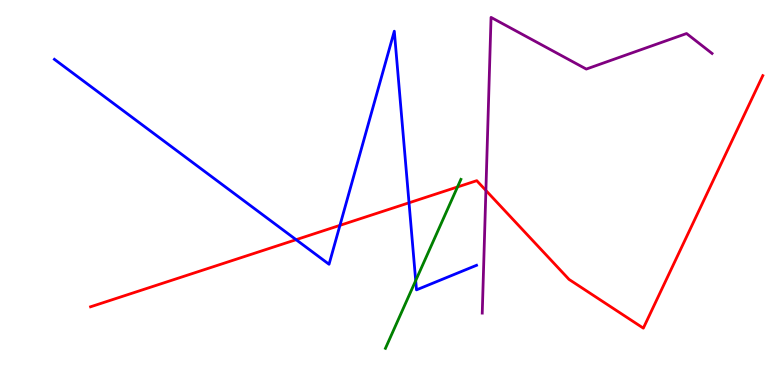[{'lines': ['blue', 'red'], 'intersections': [{'x': 3.82, 'y': 3.77}, {'x': 4.39, 'y': 4.15}, {'x': 5.28, 'y': 4.73}]}, {'lines': ['green', 'red'], 'intersections': [{'x': 5.9, 'y': 5.14}]}, {'lines': ['purple', 'red'], 'intersections': [{'x': 6.27, 'y': 5.05}]}, {'lines': ['blue', 'green'], 'intersections': [{'x': 5.36, 'y': 2.71}]}, {'lines': ['blue', 'purple'], 'intersections': []}, {'lines': ['green', 'purple'], 'intersections': []}]